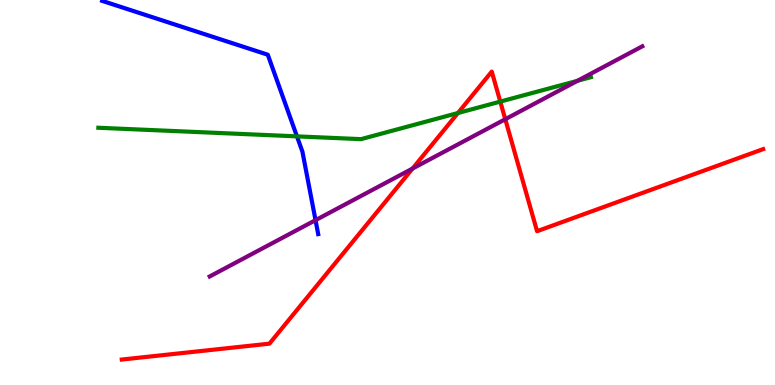[{'lines': ['blue', 'red'], 'intersections': []}, {'lines': ['green', 'red'], 'intersections': [{'x': 5.91, 'y': 7.06}, {'x': 6.46, 'y': 7.36}]}, {'lines': ['purple', 'red'], 'intersections': [{'x': 5.32, 'y': 5.62}, {'x': 6.52, 'y': 6.9}]}, {'lines': ['blue', 'green'], 'intersections': [{'x': 3.83, 'y': 6.46}]}, {'lines': ['blue', 'purple'], 'intersections': [{'x': 4.07, 'y': 4.28}]}, {'lines': ['green', 'purple'], 'intersections': [{'x': 7.45, 'y': 7.9}]}]